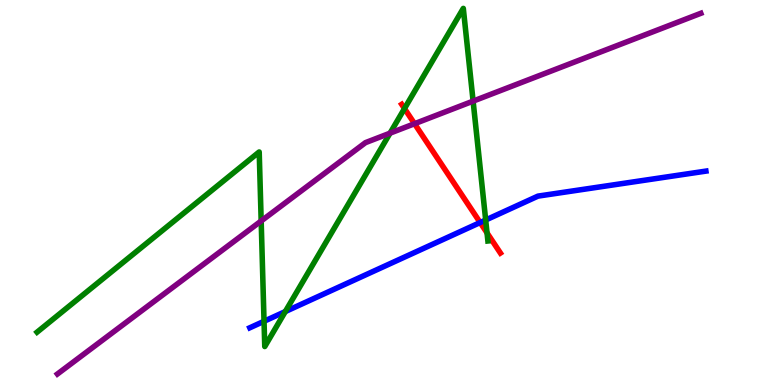[{'lines': ['blue', 'red'], 'intersections': [{'x': 6.2, 'y': 4.22}]}, {'lines': ['green', 'red'], 'intersections': [{'x': 5.22, 'y': 7.18}, {'x': 6.28, 'y': 3.95}]}, {'lines': ['purple', 'red'], 'intersections': [{'x': 5.35, 'y': 6.79}]}, {'lines': ['blue', 'green'], 'intersections': [{'x': 3.41, 'y': 1.66}, {'x': 3.68, 'y': 1.91}, {'x': 6.27, 'y': 4.29}]}, {'lines': ['blue', 'purple'], 'intersections': []}, {'lines': ['green', 'purple'], 'intersections': [{'x': 3.37, 'y': 4.26}, {'x': 5.03, 'y': 6.54}, {'x': 6.1, 'y': 7.37}]}]